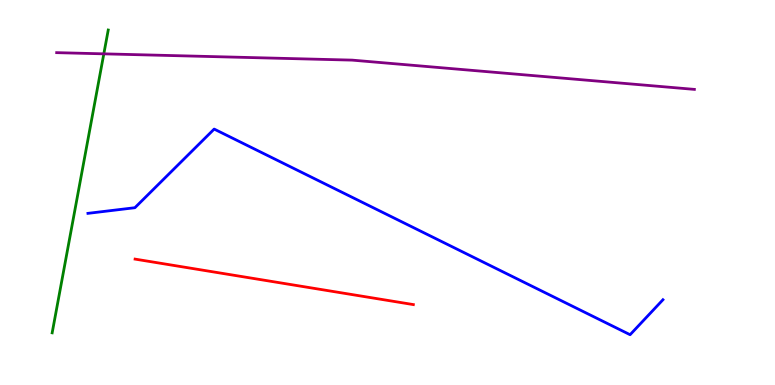[{'lines': ['blue', 'red'], 'intersections': []}, {'lines': ['green', 'red'], 'intersections': []}, {'lines': ['purple', 'red'], 'intersections': []}, {'lines': ['blue', 'green'], 'intersections': []}, {'lines': ['blue', 'purple'], 'intersections': []}, {'lines': ['green', 'purple'], 'intersections': [{'x': 1.34, 'y': 8.6}]}]